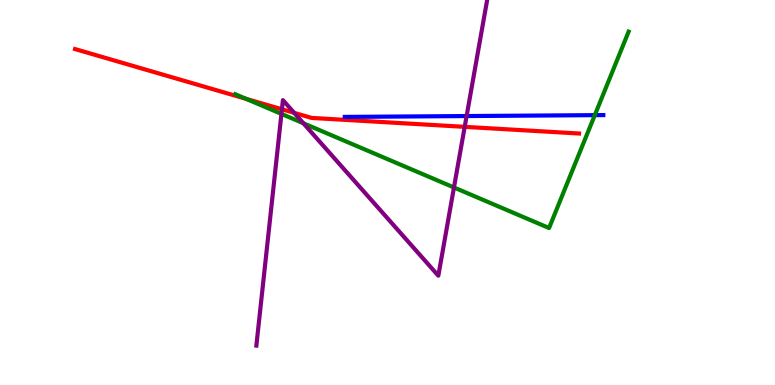[{'lines': ['blue', 'red'], 'intersections': []}, {'lines': ['green', 'red'], 'intersections': [{'x': 3.18, 'y': 7.43}]}, {'lines': ['purple', 'red'], 'intersections': [{'x': 3.64, 'y': 7.16}, {'x': 3.8, 'y': 7.07}, {'x': 6.0, 'y': 6.71}]}, {'lines': ['blue', 'green'], 'intersections': [{'x': 7.67, 'y': 7.01}]}, {'lines': ['blue', 'purple'], 'intersections': [{'x': 6.02, 'y': 6.99}]}, {'lines': ['green', 'purple'], 'intersections': [{'x': 3.63, 'y': 7.04}, {'x': 3.91, 'y': 6.8}, {'x': 5.86, 'y': 5.13}]}]